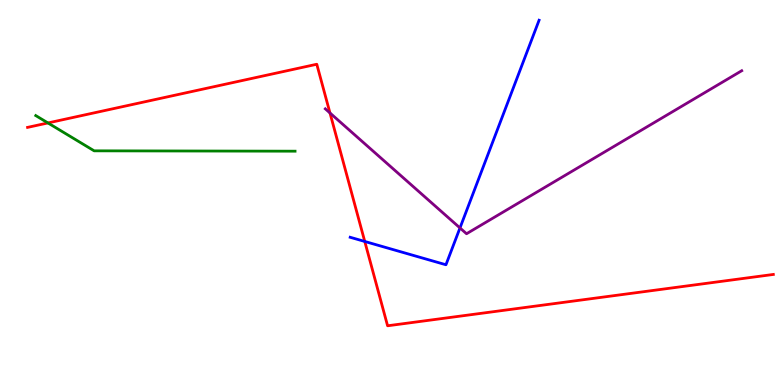[{'lines': ['blue', 'red'], 'intersections': [{'x': 4.71, 'y': 3.73}]}, {'lines': ['green', 'red'], 'intersections': [{'x': 0.619, 'y': 6.81}]}, {'lines': ['purple', 'red'], 'intersections': [{'x': 4.26, 'y': 7.07}]}, {'lines': ['blue', 'green'], 'intersections': []}, {'lines': ['blue', 'purple'], 'intersections': [{'x': 5.94, 'y': 4.08}]}, {'lines': ['green', 'purple'], 'intersections': []}]